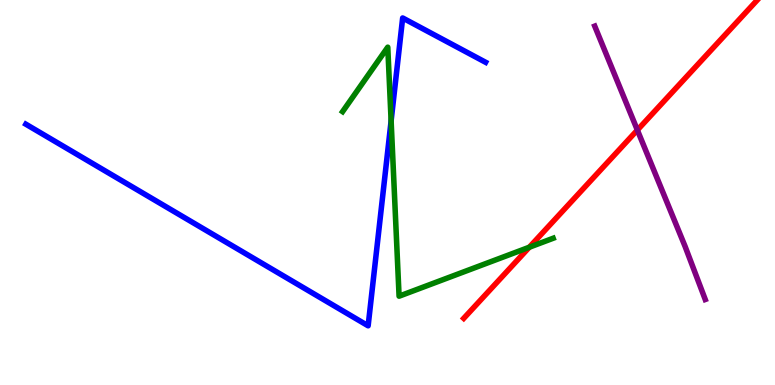[{'lines': ['blue', 'red'], 'intersections': []}, {'lines': ['green', 'red'], 'intersections': [{'x': 6.83, 'y': 3.58}]}, {'lines': ['purple', 'red'], 'intersections': [{'x': 8.22, 'y': 6.62}]}, {'lines': ['blue', 'green'], 'intersections': [{'x': 5.05, 'y': 6.86}]}, {'lines': ['blue', 'purple'], 'intersections': []}, {'lines': ['green', 'purple'], 'intersections': []}]